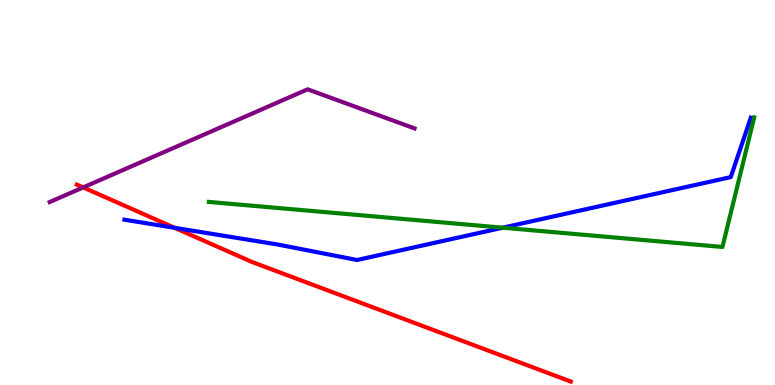[{'lines': ['blue', 'red'], 'intersections': [{'x': 2.25, 'y': 4.08}]}, {'lines': ['green', 'red'], 'intersections': []}, {'lines': ['purple', 'red'], 'intersections': [{'x': 1.07, 'y': 5.13}]}, {'lines': ['blue', 'green'], 'intersections': [{'x': 6.49, 'y': 4.09}]}, {'lines': ['blue', 'purple'], 'intersections': []}, {'lines': ['green', 'purple'], 'intersections': []}]